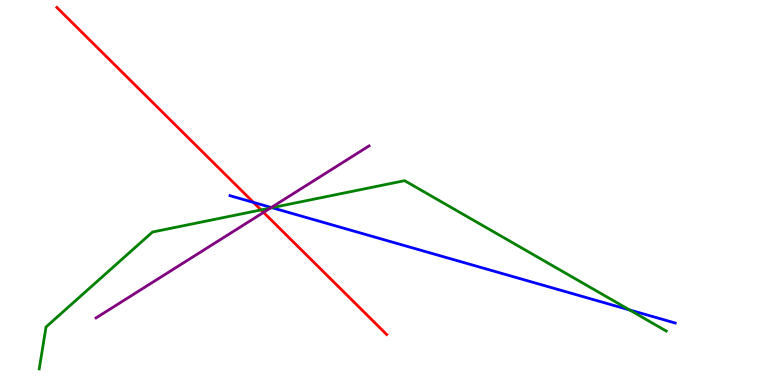[{'lines': ['blue', 'red'], 'intersections': [{'x': 3.27, 'y': 4.74}]}, {'lines': ['green', 'red'], 'intersections': [{'x': 3.37, 'y': 4.55}]}, {'lines': ['purple', 'red'], 'intersections': [{'x': 3.4, 'y': 4.48}]}, {'lines': ['blue', 'green'], 'intersections': [{'x': 3.51, 'y': 4.61}, {'x': 8.12, 'y': 1.95}]}, {'lines': ['blue', 'purple'], 'intersections': [{'x': 3.5, 'y': 4.61}]}, {'lines': ['green', 'purple'], 'intersections': [{'x': 3.49, 'y': 4.6}]}]